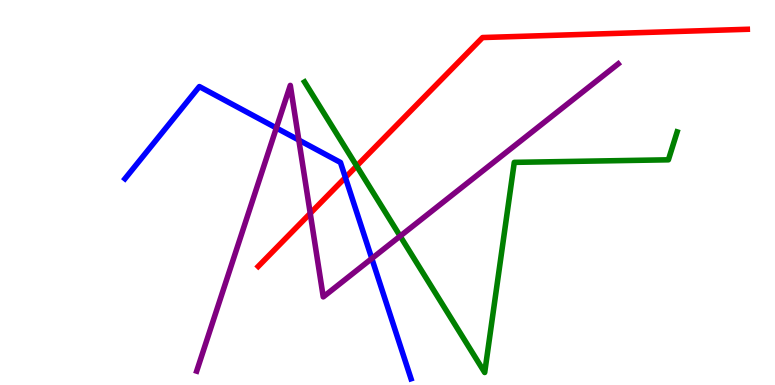[{'lines': ['blue', 'red'], 'intersections': [{'x': 4.46, 'y': 5.39}]}, {'lines': ['green', 'red'], 'intersections': [{'x': 4.6, 'y': 5.69}]}, {'lines': ['purple', 'red'], 'intersections': [{'x': 4.0, 'y': 4.46}]}, {'lines': ['blue', 'green'], 'intersections': []}, {'lines': ['blue', 'purple'], 'intersections': [{'x': 3.57, 'y': 6.68}, {'x': 3.86, 'y': 6.36}, {'x': 4.8, 'y': 3.29}]}, {'lines': ['green', 'purple'], 'intersections': [{'x': 5.16, 'y': 3.87}]}]